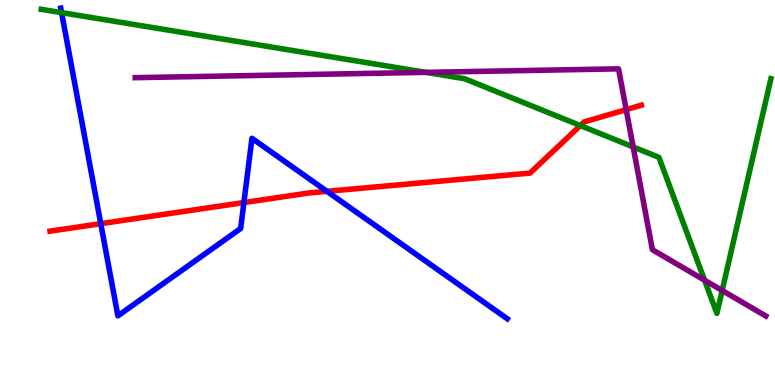[{'lines': ['blue', 'red'], 'intersections': [{'x': 1.3, 'y': 4.19}, {'x': 3.15, 'y': 4.74}, {'x': 4.22, 'y': 5.03}]}, {'lines': ['green', 'red'], 'intersections': [{'x': 7.49, 'y': 6.74}]}, {'lines': ['purple', 'red'], 'intersections': [{'x': 8.08, 'y': 7.15}]}, {'lines': ['blue', 'green'], 'intersections': [{'x': 0.795, 'y': 9.67}]}, {'lines': ['blue', 'purple'], 'intersections': []}, {'lines': ['green', 'purple'], 'intersections': [{'x': 5.5, 'y': 8.12}, {'x': 8.17, 'y': 6.18}, {'x': 9.09, 'y': 2.72}, {'x': 9.32, 'y': 2.45}]}]